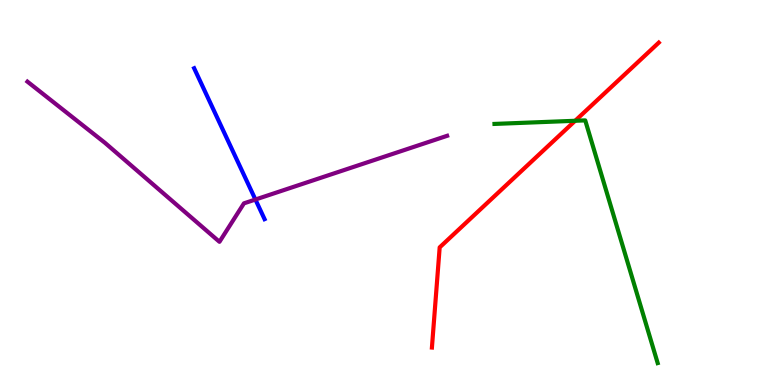[{'lines': ['blue', 'red'], 'intersections': []}, {'lines': ['green', 'red'], 'intersections': [{'x': 7.42, 'y': 6.86}]}, {'lines': ['purple', 'red'], 'intersections': []}, {'lines': ['blue', 'green'], 'intersections': []}, {'lines': ['blue', 'purple'], 'intersections': [{'x': 3.3, 'y': 4.82}]}, {'lines': ['green', 'purple'], 'intersections': []}]